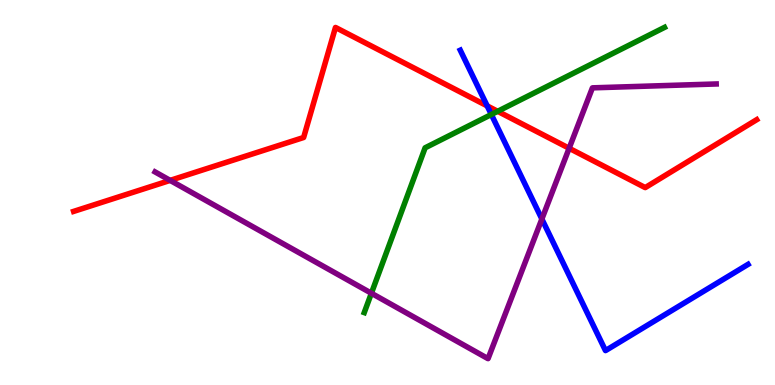[{'lines': ['blue', 'red'], 'intersections': [{'x': 6.29, 'y': 7.25}]}, {'lines': ['green', 'red'], 'intersections': [{'x': 6.42, 'y': 7.11}]}, {'lines': ['purple', 'red'], 'intersections': [{'x': 2.2, 'y': 5.31}, {'x': 7.34, 'y': 6.15}]}, {'lines': ['blue', 'green'], 'intersections': [{'x': 6.34, 'y': 7.03}]}, {'lines': ['blue', 'purple'], 'intersections': [{'x': 6.99, 'y': 4.31}]}, {'lines': ['green', 'purple'], 'intersections': [{'x': 4.79, 'y': 2.38}]}]